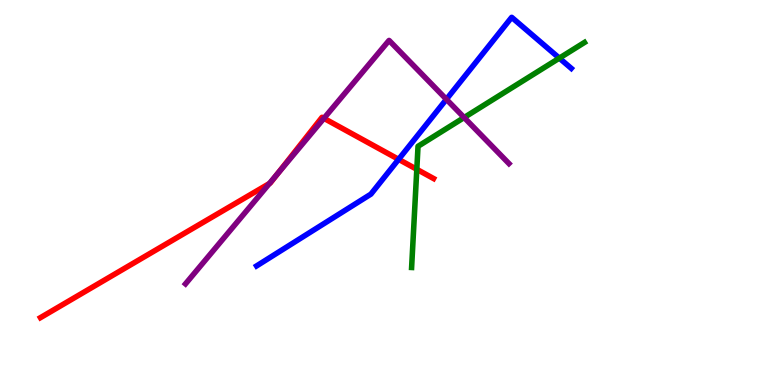[{'lines': ['blue', 'red'], 'intersections': [{'x': 5.14, 'y': 5.86}]}, {'lines': ['green', 'red'], 'intersections': [{'x': 5.38, 'y': 5.6}]}, {'lines': ['purple', 'red'], 'intersections': [{'x': 3.48, 'y': 5.23}, {'x': 3.58, 'y': 5.48}, {'x': 4.18, 'y': 6.93}]}, {'lines': ['blue', 'green'], 'intersections': [{'x': 7.22, 'y': 8.49}]}, {'lines': ['blue', 'purple'], 'intersections': [{'x': 5.76, 'y': 7.42}]}, {'lines': ['green', 'purple'], 'intersections': [{'x': 5.99, 'y': 6.95}]}]